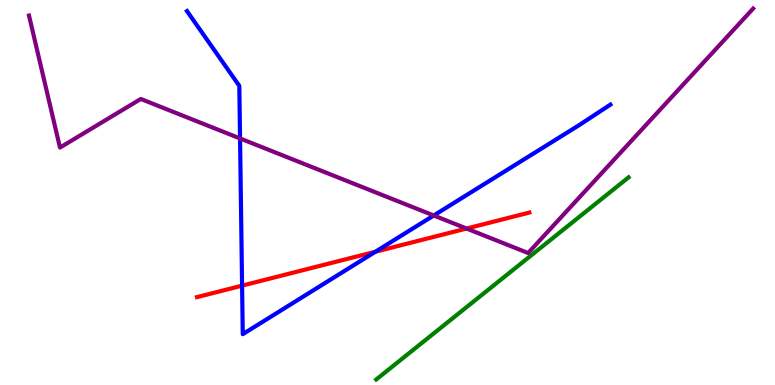[{'lines': ['blue', 'red'], 'intersections': [{'x': 3.12, 'y': 2.58}, {'x': 4.84, 'y': 3.46}]}, {'lines': ['green', 'red'], 'intersections': []}, {'lines': ['purple', 'red'], 'intersections': [{'x': 6.02, 'y': 4.06}]}, {'lines': ['blue', 'green'], 'intersections': []}, {'lines': ['blue', 'purple'], 'intersections': [{'x': 3.1, 'y': 6.4}, {'x': 5.6, 'y': 4.4}]}, {'lines': ['green', 'purple'], 'intersections': []}]